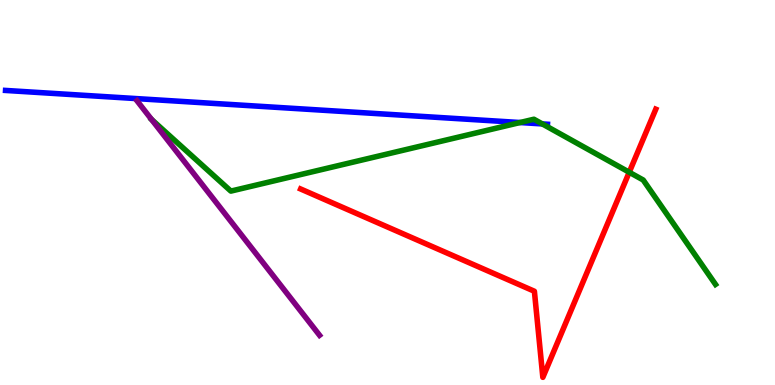[{'lines': ['blue', 'red'], 'intersections': []}, {'lines': ['green', 'red'], 'intersections': [{'x': 8.12, 'y': 5.53}]}, {'lines': ['purple', 'red'], 'intersections': []}, {'lines': ['blue', 'green'], 'intersections': [{'x': 6.71, 'y': 6.82}, {'x': 7.0, 'y': 6.78}]}, {'lines': ['blue', 'purple'], 'intersections': []}, {'lines': ['green', 'purple'], 'intersections': [{'x': 1.96, 'y': 6.9}]}]